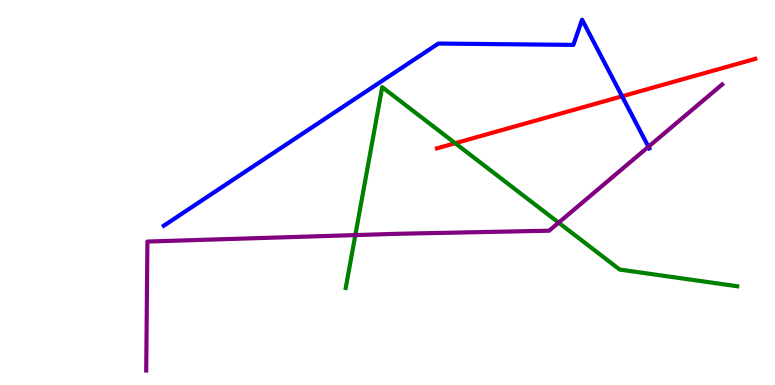[{'lines': ['blue', 'red'], 'intersections': [{'x': 8.03, 'y': 7.5}]}, {'lines': ['green', 'red'], 'intersections': [{'x': 5.87, 'y': 6.28}]}, {'lines': ['purple', 'red'], 'intersections': []}, {'lines': ['blue', 'green'], 'intersections': []}, {'lines': ['blue', 'purple'], 'intersections': [{'x': 8.37, 'y': 6.19}]}, {'lines': ['green', 'purple'], 'intersections': [{'x': 4.58, 'y': 3.89}, {'x': 7.21, 'y': 4.22}]}]